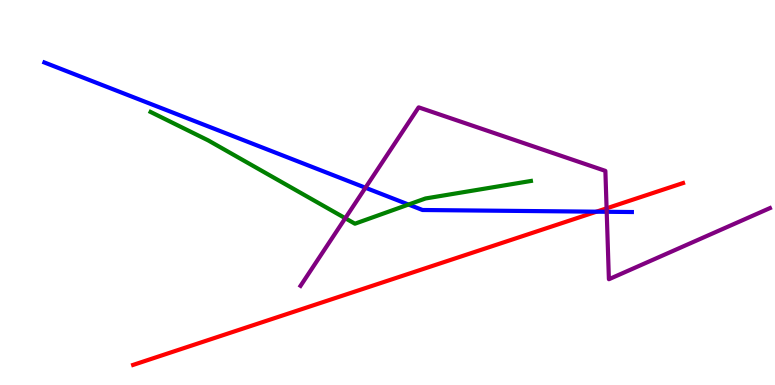[{'lines': ['blue', 'red'], 'intersections': [{'x': 7.7, 'y': 4.5}]}, {'lines': ['green', 'red'], 'intersections': []}, {'lines': ['purple', 'red'], 'intersections': [{'x': 7.83, 'y': 4.59}]}, {'lines': ['blue', 'green'], 'intersections': [{'x': 5.27, 'y': 4.69}]}, {'lines': ['blue', 'purple'], 'intersections': [{'x': 4.72, 'y': 5.12}, {'x': 7.83, 'y': 4.5}]}, {'lines': ['green', 'purple'], 'intersections': [{'x': 4.46, 'y': 4.33}]}]